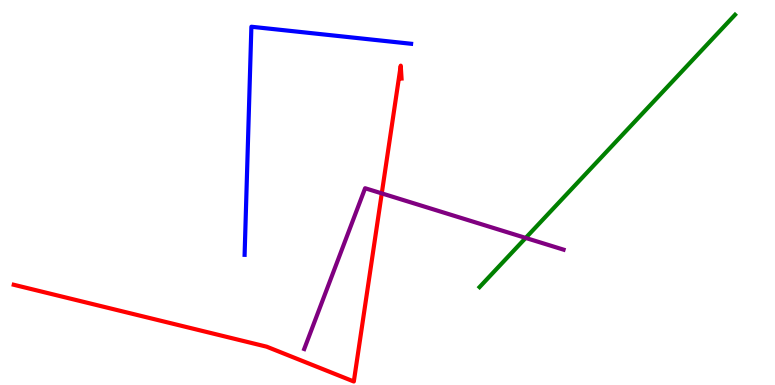[{'lines': ['blue', 'red'], 'intersections': []}, {'lines': ['green', 'red'], 'intersections': []}, {'lines': ['purple', 'red'], 'intersections': [{'x': 4.93, 'y': 4.98}]}, {'lines': ['blue', 'green'], 'intersections': []}, {'lines': ['blue', 'purple'], 'intersections': []}, {'lines': ['green', 'purple'], 'intersections': [{'x': 6.78, 'y': 3.82}]}]